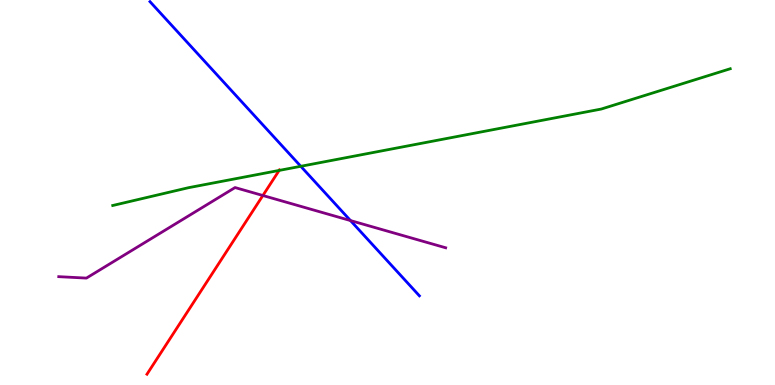[{'lines': ['blue', 'red'], 'intersections': []}, {'lines': ['green', 'red'], 'intersections': [{'x': 3.6, 'y': 5.57}]}, {'lines': ['purple', 'red'], 'intersections': [{'x': 3.39, 'y': 4.92}]}, {'lines': ['blue', 'green'], 'intersections': [{'x': 3.88, 'y': 5.68}]}, {'lines': ['blue', 'purple'], 'intersections': [{'x': 4.52, 'y': 4.27}]}, {'lines': ['green', 'purple'], 'intersections': []}]